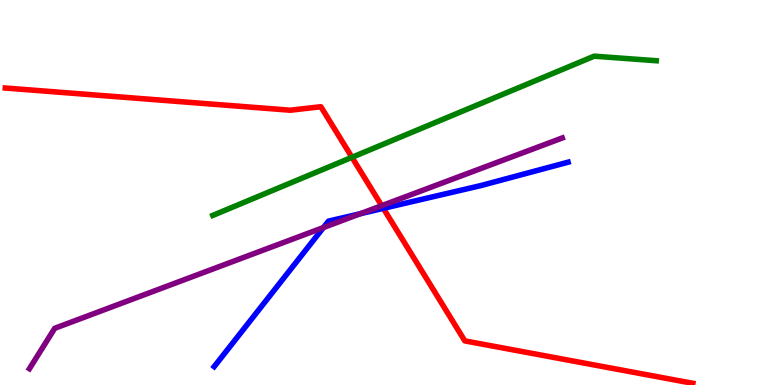[{'lines': ['blue', 'red'], 'intersections': [{'x': 4.95, 'y': 4.59}]}, {'lines': ['green', 'red'], 'intersections': [{'x': 4.54, 'y': 5.91}]}, {'lines': ['purple', 'red'], 'intersections': [{'x': 4.93, 'y': 4.66}]}, {'lines': ['blue', 'green'], 'intersections': []}, {'lines': ['blue', 'purple'], 'intersections': [{'x': 4.17, 'y': 4.09}, {'x': 4.65, 'y': 4.45}]}, {'lines': ['green', 'purple'], 'intersections': []}]